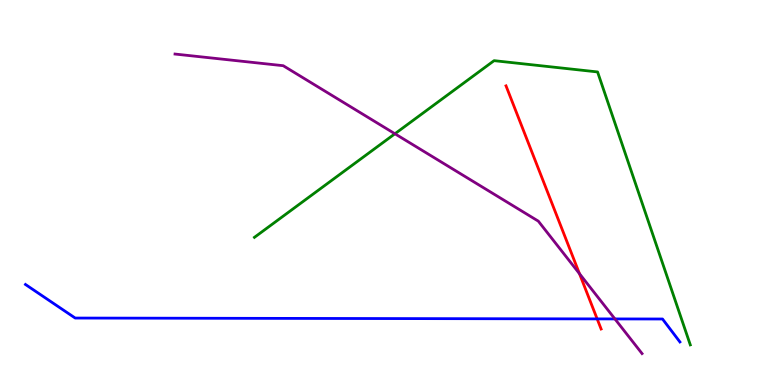[{'lines': ['blue', 'red'], 'intersections': [{'x': 7.71, 'y': 1.72}]}, {'lines': ['green', 'red'], 'intersections': []}, {'lines': ['purple', 'red'], 'intersections': [{'x': 7.48, 'y': 2.89}]}, {'lines': ['blue', 'green'], 'intersections': []}, {'lines': ['blue', 'purple'], 'intersections': [{'x': 7.93, 'y': 1.72}]}, {'lines': ['green', 'purple'], 'intersections': [{'x': 5.1, 'y': 6.53}]}]